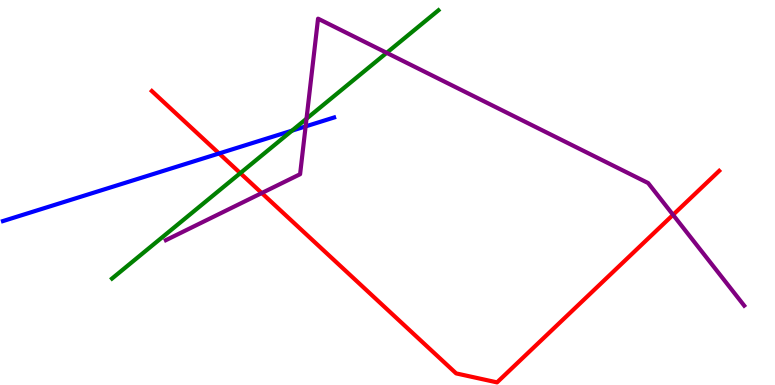[{'lines': ['blue', 'red'], 'intersections': [{'x': 2.83, 'y': 6.01}]}, {'lines': ['green', 'red'], 'intersections': [{'x': 3.1, 'y': 5.5}]}, {'lines': ['purple', 'red'], 'intersections': [{'x': 3.38, 'y': 4.99}, {'x': 8.68, 'y': 4.42}]}, {'lines': ['blue', 'green'], 'intersections': [{'x': 3.77, 'y': 6.61}]}, {'lines': ['blue', 'purple'], 'intersections': [{'x': 3.94, 'y': 6.72}]}, {'lines': ['green', 'purple'], 'intersections': [{'x': 3.95, 'y': 6.92}, {'x': 4.99, 'y': 8.63}]}]